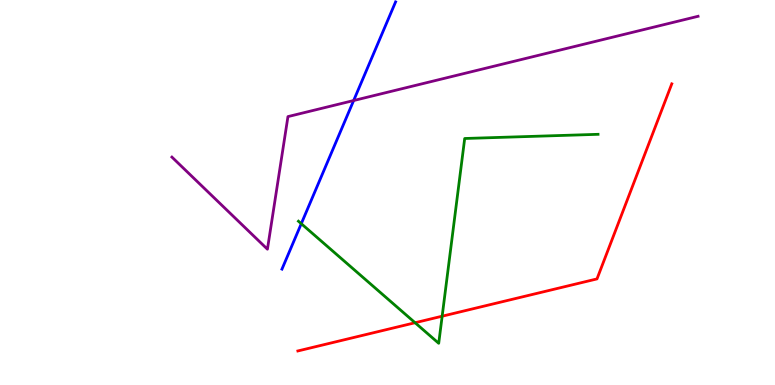[{'lines': ['blue', 'red'], 'intersections': []}, {'lines': ['green', 'red'], 'intersections': [{'x': 5.36, 'y': 1.62}, {'x': 5.71, 'y': 1.79}]}, {'lines': ['purple', 'red'], 'intersections': []}, {'lines': ['blue', 'green'], 'intersections': [{'x': 3.89, 'y': 4.19}]}, {'lines': ['blue', 'purple'], 'intersections': [{'x': 4.56, 'y': 7.39}]}, {'lines': ['green', 'purple'], 'intersections': []}]